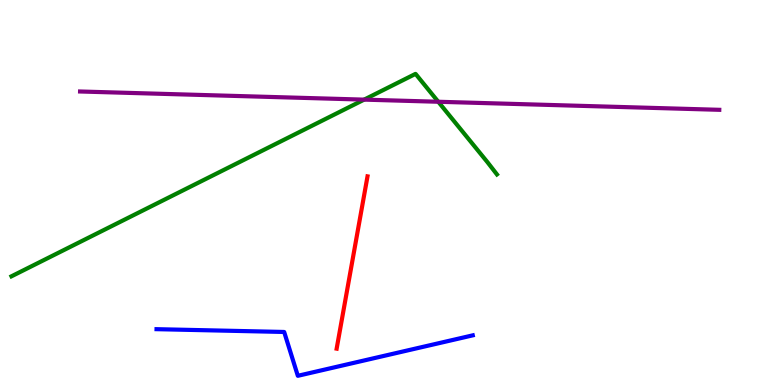[{'lines': ['blue', 'red'], 'intersections': []}, {'lines': ['green', 'red'], 'intersections': []}, {'lines': ['purple', 'red'], 'intersections': []}, {'lines': ['blue', 'green'], 'intersections': []}, {'lines': ['blue', 'purple'], 'intersections': []}, {'lines': ['green', 'purple'], 'intersections': [{'x': 4.7, 'y': 7.41}, {'x': 5.65, 'y': 7.36}]}]